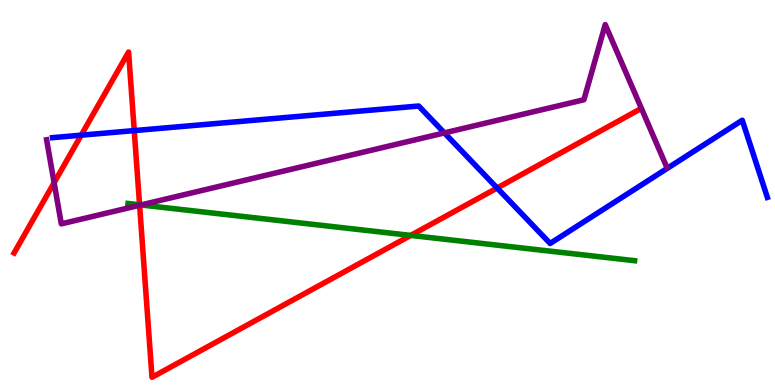[{'lines': ['blue', 'red'], 'intersections': [{'x': 1.05, 'y': 6.49}, {'x': 1.73, 'y': 6.61}, {'x': 6.41, 'y': 5.12}]}, {'lines': ['green', 'red'], 'intersections': [{'x': 1.8, 'y': 4.68}, {'x': 5.3, 'y': 3.89}]}, {'lines': ['purple', 'red'], 'intersections': [{'x': 0.698, 'y': 5.25}, {'x': 1.8, 'y': 4.67}]}, {'lines': ['blue', 'green'], 'intersections': []}, {'lines': ['blue', 'purple'], 'intersections': [{'x': 5.73, 'y': 6.55}]}, {'lines': ['green', 'purple'], 'intersections': [{'x': 1.82, 'y': 4.68}]}]